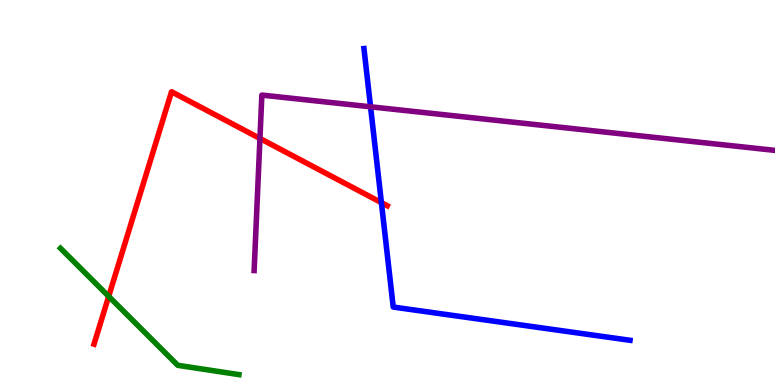[{'lines': ['blue', 'red'], 'intersections': [{'x': 4.92, 'y': 4.74}]}, {'lines': ['green', 'red'], 'intersections': [{'x': 1.4, 'y': 2.3}]}, {'lines': ['purple', 'red'], 'intersections': [{'x': 3.35, 'y': 6.4}]}, {'lines': ['blue', 'green'], 'intersections': []}, {'lines': ['blue', 'purple'], 'intersections': [{'x': 4.78, 'y': 7.23}]}, {'lines': ['green', 'purple'], 'intersections': []}]